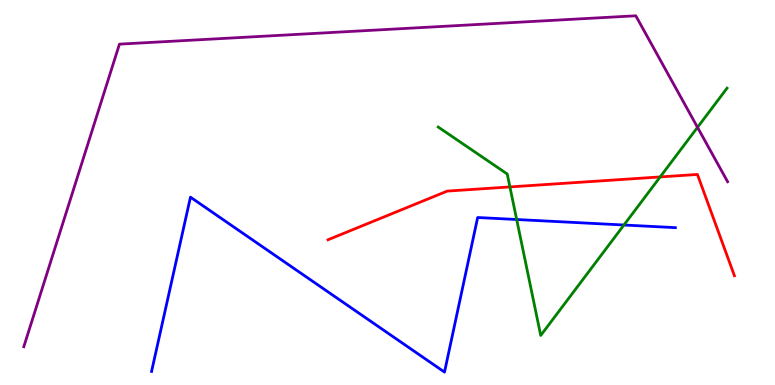[{'lines': ['blue', 'red'], 'intersections': []}, {'lines': ['green', 'red'], 'intersections': [{'x': 6.58, 'y': 5.14}, {'x': 8.52, 'y': 5.4}]}, {'lines': ['purple', 'red'], 'intersections': []}, {'lines': ['blue', 'green'], 'intersections': [{'x': 6.67, 'y': 4.3}, {'x': 8.05, 'y': 4.16}]}, {'lines': ['blue', 'purple'], 'intersections': []}, {'lines': ['green', 'purple'], 'intersections': [{'x': 9.0, 'y': 6.69}]}]